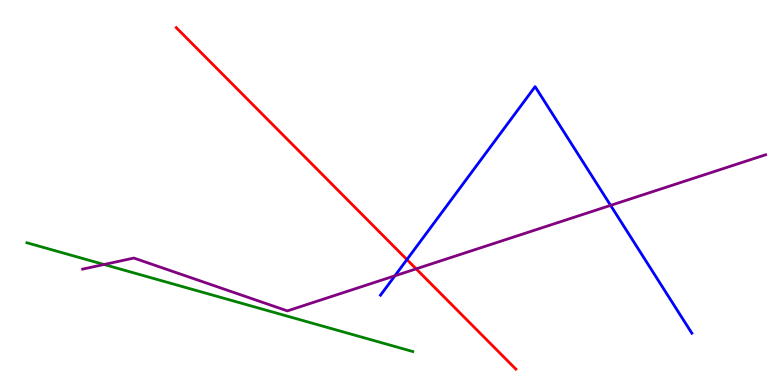[{'lines': ['blue', 'red'], 'intersections': [{'x': 5.25, 'y': 3.26}]}, {'lines': ['green', 'red'], 'intersections': []}, {'lines': ['purple', 'red'], 'intersections': [{'x': 5.37, 'y': 3.02}]}, {'lines': ['blue', 'green'], 'intersections': []}, {'lines': ['blue', 'purple'], 'intersections': [{'x': 5.1, 'y': 2.84}, {'x': 7.88, 'y': 4.67}]}, {'lines': ['green', 'purple'], 'intersections': [{'x': 1.34, 'y': 3.13}]}]